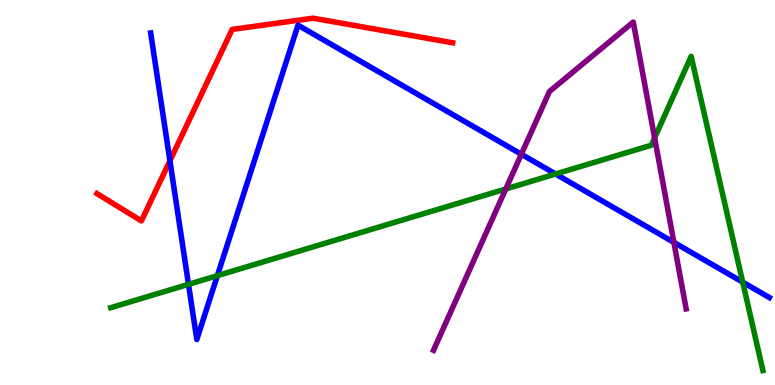[{'lines': ['blue', 'red'], 'intersections': [{'x': 2.19, 'y': 5.82}]}, {'lines': ['green', 'red'], 'intersections': []}, {'lines': ['purple', 'red'], 'intersections': []}, {'lines': ['blue', 'green'], 'intersections': [{'x': 2.43, 'y': 2.62}, {'x': 2.8, 'y': 2.84}, {'x': 7.17, 'y': 5.48}, {'x': 9.58, 'y': 2.67}]}, {'lines': ['blue', 'purple'], 'intersections': [{'x': 6.73, 'y': 5.99}, {'x': 8.7, 'y': 3.7}]}, {'lines': ['green', 'purple'], 'intersections': [{'x': 6.53, 'y': 5.09}, {'x': 8.45, 'y': 6.42}]}]